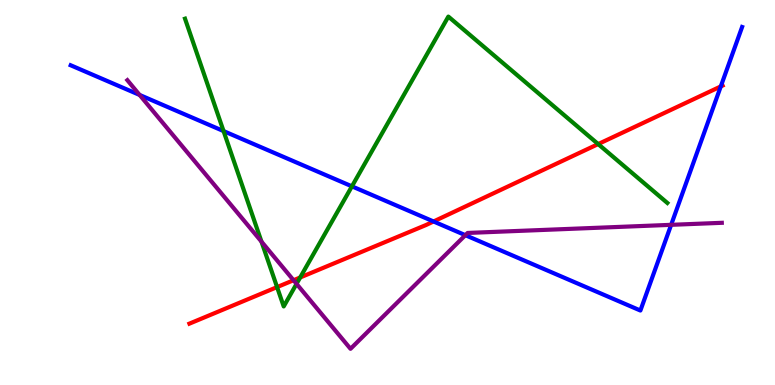[{'lines': ['blue', 'red'], 'intersections': [{'x': 5.59, 'y': 4.25}, {'x': 9.3, 'y': 7.76}]}, {'lines': ['green', 'red'], 'intersections': [{'x': 3.58, 'y': 2.54}, {'x': 3.87, 'y': 2.79}, {'x': 7.72, 'y': 6.26}]}, {'lines': ['purple', 'red'], 'intersections': [{'x': 3.79, 'y': 2.72}]}, {'lines': ['blue', 'green'], 'intersections': [{'x': 2.88, 'y': 6.6}, {'x': 4.54, 'y': 5.16}]}, {'lines': ['blue', 'purple'], 'intersections': [{'x': 1.8, 'y': 7.53}, {'x': 6.0, 'y': 3.89}, {'x': 8.66, 'y': 4.16}]}, {'lines': ['green', 'purple'], 'intersections': [{'x': 3.37, 'y': 3.72}, {'x': 3.83, 'y': 2.63}]}]